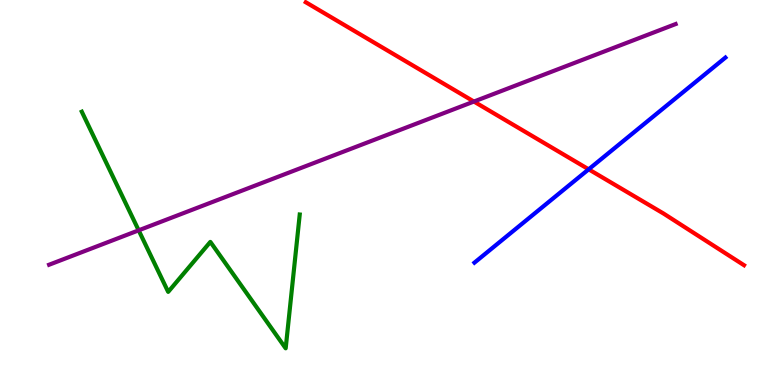[{'lines': ['blue', 'red'], 'intersections': [{'x': 7.6, 'y': 5.6}]}, {'lines': ['green', 'red'], 'intersections': []}, {'lines': ['purple', 'red'], 'intersections': [{'x': 6.12, 'y': 7.36}]}, {'lines': ['blue', 'green'], 'intersections': []}, {'lines': ['blue', 'purple'], 'intersections': []}, {'lines': ['green', 'purple'], 'intersections': [{'x': 1.79, 'y': 4.02}]}]